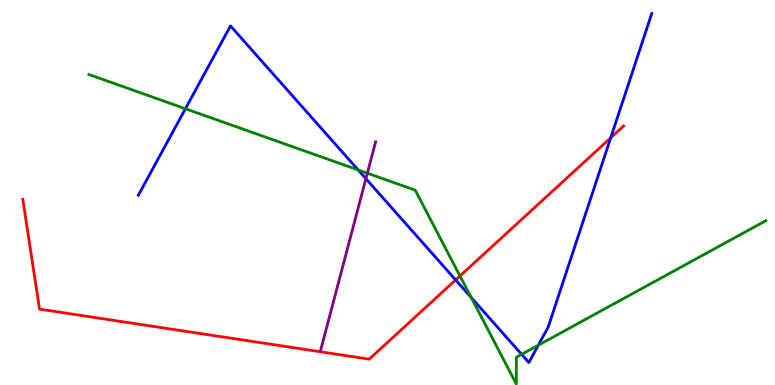[{'lines': ['blue', 'red'], 'intersections': [{'x': 5.88, 'y': 2.73}, {'x': 7.88, 'y': 6.42}]}, {'lines': ['green', 'red'], 'intersections': [{'x': 5.94, 'y': 2.83}]}, {'lines': ['purple', 'red'], 'intersections': []}, {'lines': ['blue', 'green'], 'intersections': [{'x': 2.39, 'y': 7.18}, {'x': 4.62, 'y': 5.59}, {'x': 6.08, 'y': 2.27}, {'x': 6.73, 'y': 0.796}, {'x': 6.95, 'y': 1.03}]}, {'lines': ['blue', 'purple'], 'intersections': [{'x': 4.72, 'y': 5.36}]}, {'lines': ['green', 'purple'], 'intersections': [{'x': 4.74, 'y': 5.5}]}]